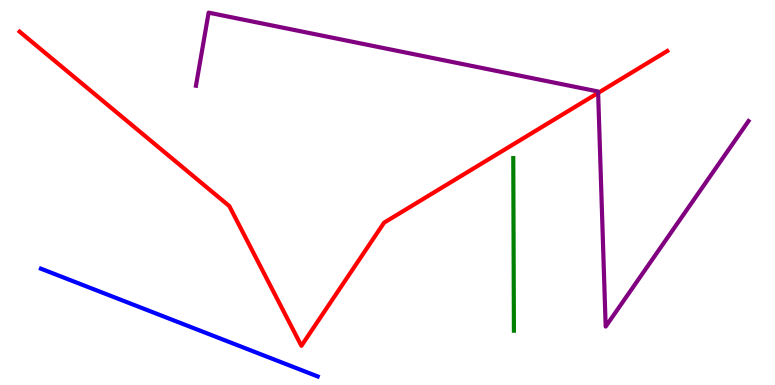[{'lines': ['blue', 'red'], 'intersections': []}, {'lines': ['green', 'red'], 'intersections': []}, {'lines': ['purple', 'red'], 'intersections': [{'x': 7.72, 'y': 7.59}]}, {'lines': ['blue', 'green'], 'intersections': []}, {'lines': ['blue', 'purple'], 'intersections': []}, {'lines': ['green', 'purple'], 'intersections': []}]